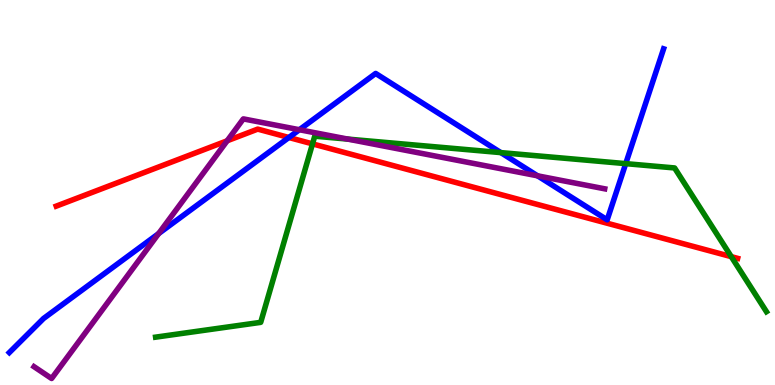[{'lines': ['blue', 'red'], 'intersections': [{'x': 3.73, 'y': 6.43}]}, {'lines': ['green', 'red'], 'intersections': [{'x': 4.03, 'y': 6.26}, {'x': 9.44, 'y': 3.33}]}, {'lines': ['purple', 'red'], 'intersections': [{'x': 2.93, 'y': 6.34}]}, {'lines': ['blue', 'green'], 'intersections': [{'x': 6.46, 'y': 6.04}, {'x': 8.07, 'y': 5.75}]}, {'lines': ['blue', 'purple'], 'intersections': [{'x': 2.05, 'y': 3.93}, {'x': 3.86, 'y': 6.63}, {'x': 6.94, 'y': 5.43}]}, {'lines': ['green', 'purple'], 'intersections': [{'x': 4.49, 'y': 6.39}]}]